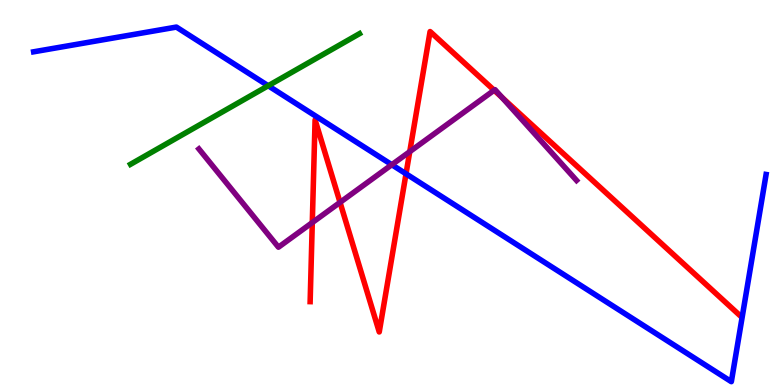[{'lines': ['blue', 'red'], 'intersections': [{'x': 5.24, 'y': 5.49}]}, {'lines': ['green', 'red'], 'intersections': []}, {'lines': ['purple', 'red'], 'intersections': [{'x': 4.03, 'y': 4.22}, {'x': 4.39, 'y': 4.74}, {'x': 5.29, 'y': 6.06}, {'x': 6.38, 'y': 7.66}, {'x': 6.48, 'y': 7.47}]}, {'lines': ['blue', 'green'], 'intersections': [{'x': 3.46, 'y': 7.77}]}, {'lines': ['blue', 'purple'], 'intersections': [{'x': 5.06, 'y': 5.72}]}, {'lines': ['green', 'purple'], 'intersections': []}]